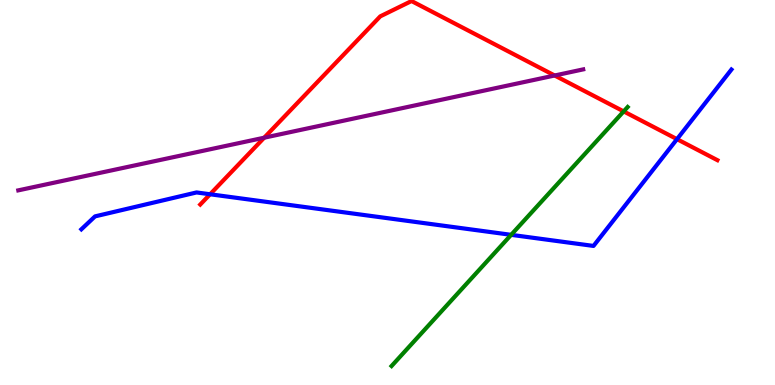[{'lines': ['blue', 'red'], 'intersections': [{'x': 2.71, 'y': 4.95}, {'x': 8.74, 'y': 6.39}]}, {'lines': ['green', 'red'], 'intersections': [{'x': 8.05, 'y': 7.11}]}, {'lines': ['purple', 'red'], 'intersections': [{'x': 3.41, 'y': 6.42}, {'x': 7.16, 'y': 8.04}]}, {'lines': ['blue', 'green'], 'intersections': [{'x': 6.6, 'y': 3.9}]}, {'lines': ['blue', 'purple'], 'intersections': []}, {'lines': ['green', 'purple'], 'intersections': []}]